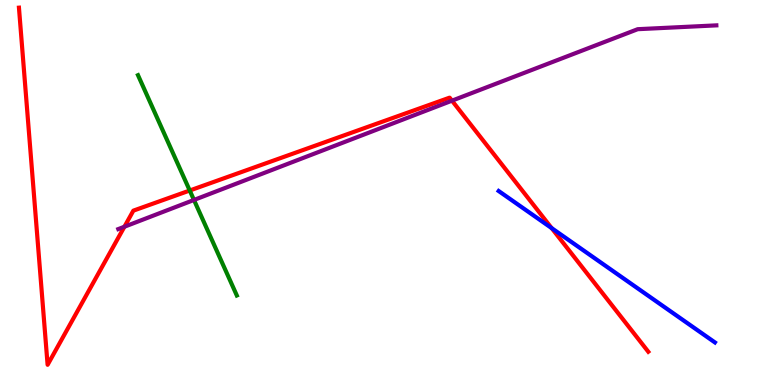[{'lines': ['blue', 'red'], 'intersections': [{'x': 7.12, 'y': 4.08}]}, {'lines': ['green', 'red'], 'intersections': [{'x': 2.45, 'y': 5.05}]}, {'lines': ['purple', 'red'], 'intersections': [{'x': 1.61, 'y': 4.11}, {'x': 5.83, 'y': 7.39}]}, {'lines': ['blue', 'green'], 'intersections': []}, {'lines': ['blue', 'purple'], 'intersections': []}, {'lines': ['green', 'purple'], 'intersections': [{'x': 2.5, 'y': 4.81}]}]